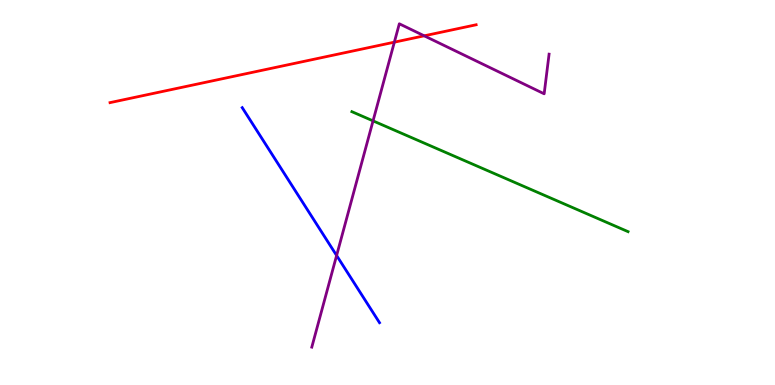[{'lines': ['blue', 'red'], 'intersections': []}, {'lines': ['green', 'red'], 'intersections': []}, {'lines': ['purple', 'red'], 'intersections': [{'x': 5.09, 'y': 8.9}, {'x': 5.47, 'y': 9.07}]}, {'lines': ['blue', 'green'], 'intersections': []}, {'lines': ['blue', 'purple'], 'intersections': [{'x': 4.34, 'y': 3.36}]}, {'lines': ['green', 'purple'], 'intersections': [{'x': 4.81, 'y': 6.86}]}]